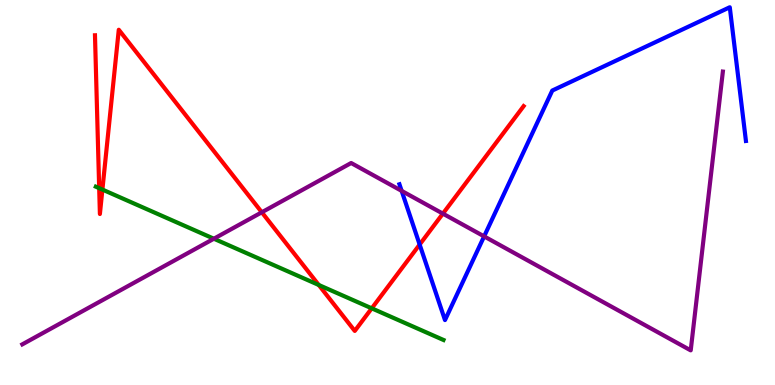[{'lines': ['blue', 'red'], 'intersections': [{'x': 5.41, 'y': 3.65}]}, {'lines': ['green', 'red'], 'intersections': [{'x': 1.28, 'y': 5.11}, {'x': 1.32, 'y': 5.08}, {'x': 4.11, 'y': 2.6}, {'x': 4.8, 'y': 1.99}]}, {'lines': ['purple', 'red'], 'intersections': [{'x': 3.38, 'y': 4.49}, {'x': 5.71, 'y': 4.45}]}, {'lines': ['blue', 'green'], 'intersections': []}, {'lines': ['blue', 'purple'], 'intersections': [{'x': 5.18, 'y': 5.04}, {'x': 6.25, 'y': 3.86}]}, {'lines': ['green', 'purple'], 'intersections': [{'x': 2.76, 'y': 3.8}]}]